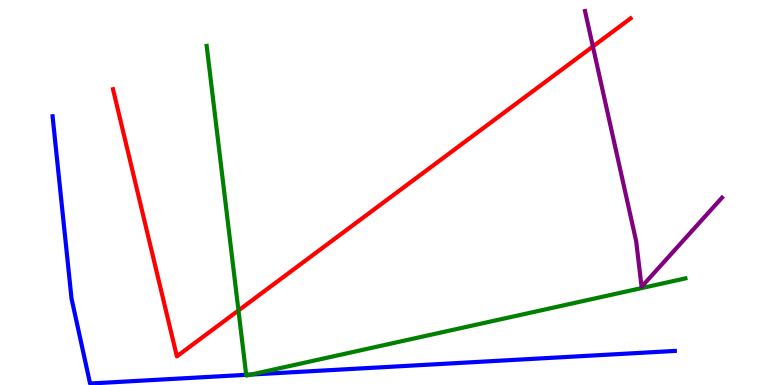[{'lines': ['blue', 'red'], 'intersections': []}, {'lines': ['green', 'red'], 'intersections': [{'x': 3.08, 'y': 1.94}]}, {'lines': ['purple', 'red'], 'intersections': [{'x': 7.65, 'y': 8.79}]}, {'lines': ['blue', 'green'], 'intersections': [{'x': 3.18, 'y': 0.265}, {'x': 3.24, 'y': 0.272}]}, {'lines': ['blue', 'purple'], 'intersections': []}, {'lines': ['green', 'purple'], 'intersections': []}]